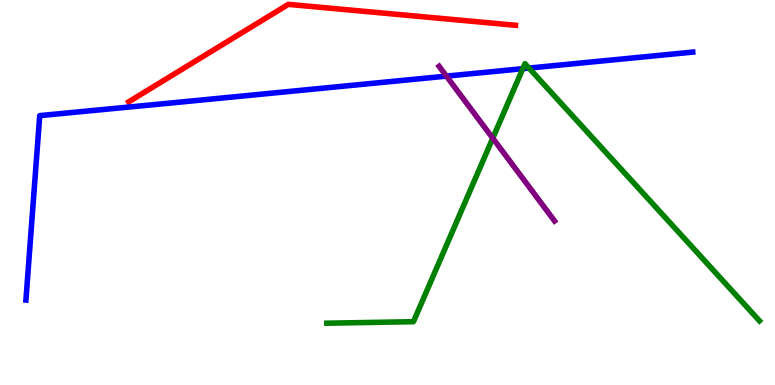[{'lines': ['blue', 'red'], 'intersections': []}, {'lines': ['green', 'red'], 'intersections': []}, {'lines': ['purple', 'red'], 'intersections': []}, {'lines': ['blue', 'green'], 'intersections': [{'x': 6.75, 'y': 8.22}, {'x': 6.83, 'y': 8.23}]}, {'lines': ['blue', 'purple'], 'intersections': [{'x': 5.76, 'y': 8.02}]}, {'lines': ['green', 'purple'], 'intersections': [{'x': 6.36, 'y': 6.41}]}]